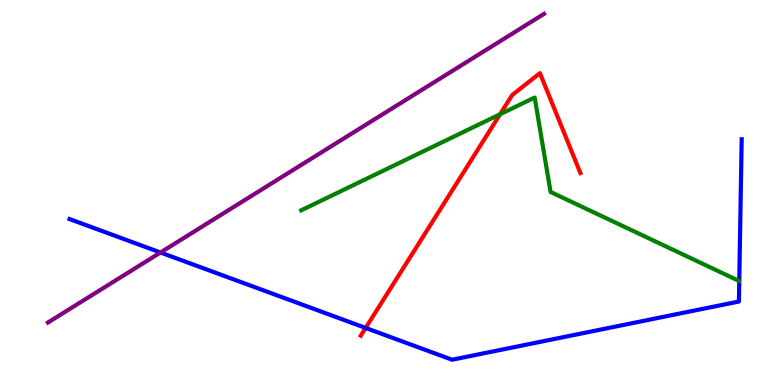[{'lines': ['blue', 'red'], 'intersections': [{'x': 4.72, 'y': 1.48}]}, {'lines': ['green', 'red'], 'intersections': [{'x': 6.45, 'y': 7.03}]}, {'lines': ['purple', 'red'], 'intersections': []}, {'lines': ['blue', 'green'], 'intersections': []}, {'lines': ['blue', 'purple'], 'intersections': [{'x': 2.07, 'y': 3.44}]}, {'lines': ['green', 'purple'], 'intersections': []}]